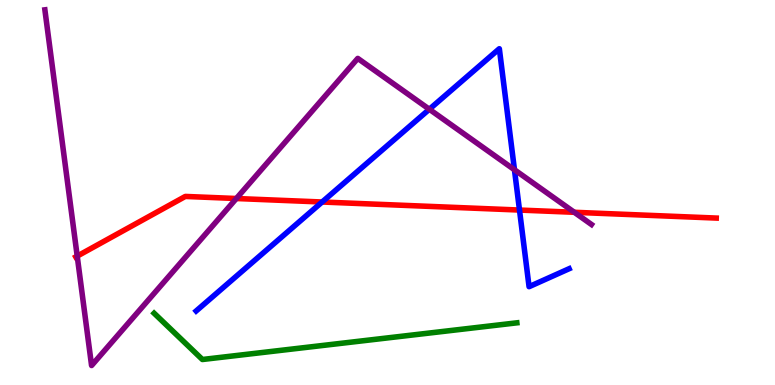[{'lines': ['blue', 'red'], 'intersections': [{'x': 4.16, 'y': 4.75}, {'x': 6.7, 'y': 4.54}]}, {'lines': ['green', 'red'], 'intersections': []}, {'lines': ['purple', 'red'], 'intersections': [{'x': 0.996, 'y': 3.35}, {'x': 3.05, 'y': 4.84}, {'x': 7.41, 'y': 4.49}]}, {'lines': ['blue', 'green'], 'intersections': []}, {'lines': ['blue', 'purple'], 'intersections': [{'x': 5.54, 'y': 7.16}, {'x': 6.64, 'y': 5.59}]}, {'lines': ['green', 'purple'], 'intersections': []}]